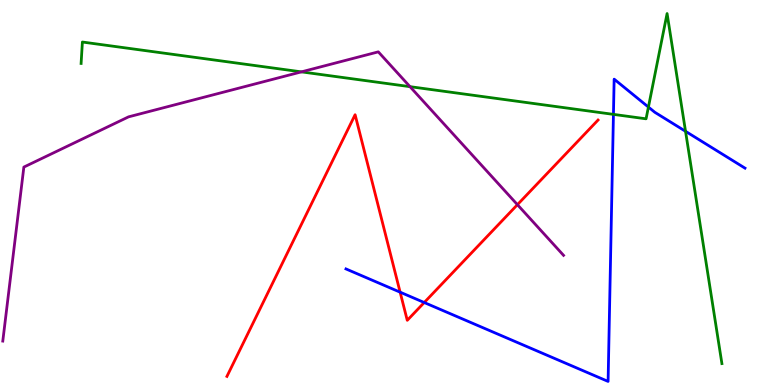[{'lines': ['blue', 'red'], 'intersections': [{'x': 5.16, 'y': 2.41}, {'x': 5.47, 'y': 2.14}]}, {'lines': ['green', 'red'], 'intersections': []}, {'lines': ['purple', 'red'], 'intersections': [{'x': 6.68, 'y': 4.68}]}, {'lines': ['blue', 'green'], 'intersections': [{'x': 7.92, 'y': 7.03}, {'x': 8.37, 'y': 7.22}, {'x': 8.85, 'y': 6.59}]}, {'lines': ['blue', 'purple'], 'intersections': []}, {'lines': ['green', 'purple'], 'intersections': [{'x': 3.89, 'y': 8.13}, {'x': 5.29, 'y': 7.75}]}]